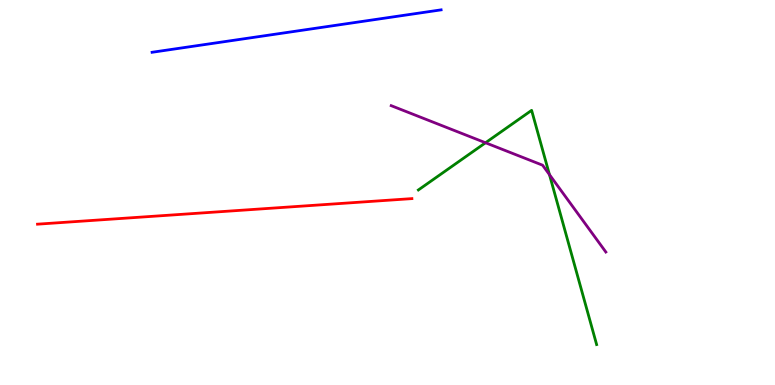[{'lines': ['blue', 'red'], 'intersections': []}, {'lines': ['green', 'red'], 'intersections': []}, {'lines': ['purple', 'red'], 'intersections': []}, {'lines': ['blue', 'green'], 'intersections': []}, {'lines': ['blue', 'purple'], 'intersections': []}, {'lines': ['green', 'purple'], 'intersections': [{'x': 6.26, 'y': 6.29}, {'x': 7.09, 'y': 5.46}]}]